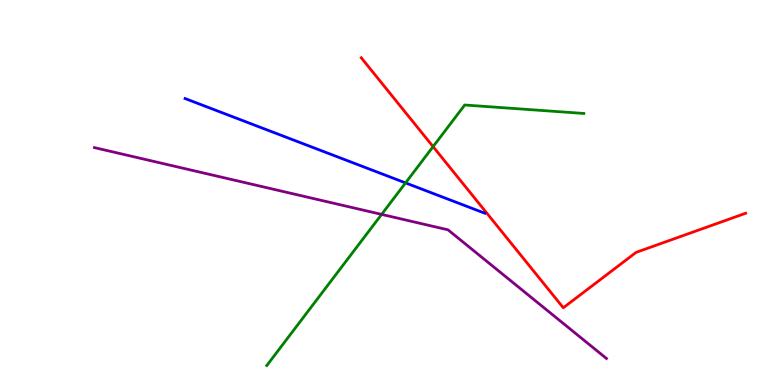[{'lines': ['blue', 'red'], 'intersections': []}, {'lines': ['green', 'red'], 'intersections': [{'x': 5.59, 'y': 6.19}]}, {'lines': ['purple', 'red'], 'intersections': []}, {'lines': ['blue', 'green'], 'intersections': [{'x': 5.23, 'y': 5.25}]}, {'lines': ['blue', 'purple'], 'intersections': []}, {'lines': ['green', 'purple'], 'intersections': [{'x': 4.92, 'y': 4.43}]}]